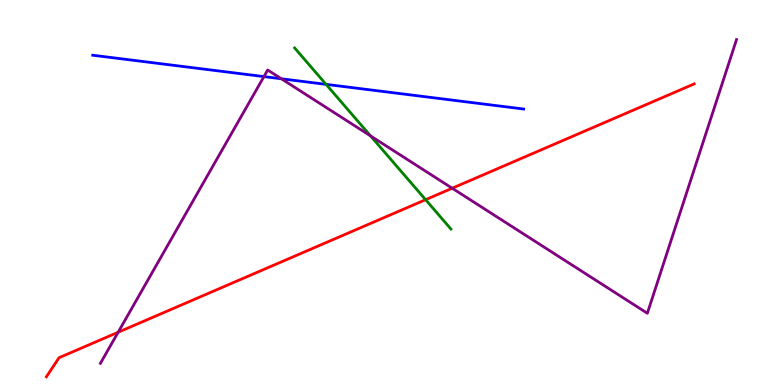[{'lines': ['blue', 'red'], 'intersections': []}, {'lines': ['green', 'red'], 'intersections': [{'x': 5.49, 'y': 4.81}]}, {'lines': ['purple', 'red'], 'intersections': [{'x': 1.52, 'y': 1.37}, {'x': 5.83, 'y': 5.11}]}, {'lines': ['blue', 'green'], 'intersections': [{'x': 4.21, 'y': 7.81}]}, {'lines': ['blue', 'purple'], 'intersections': [{'x': 3.41, 'y': 8.01}, {'x': 3.63, 'y': 7.95}]}, {'lines': ['green', 'purple'], 'intersections': [{'x': 4.78, 'y': 6.47}]}]